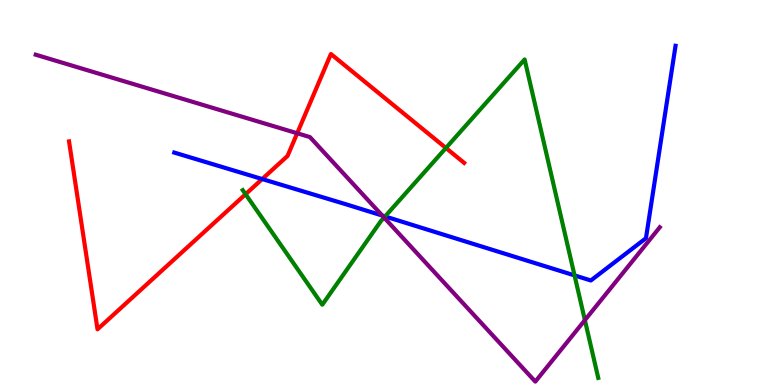[{'lines': ['blue', 'red'], 'intersections': [{'x': 3.38, 'y': 5.35}]}, {'lines': ['green', 'red'], 'intersections': [{'x': 3.17, 'y': 4.96}, {'x': 5.75, 'y': 6.16}]}, {'lines': ['purple', 'red'], 'intersections': [{'x': 3.83, 'y': 6.54}]}, {'lines': ['blue', 'green'], 'intersections': [{'x': 4.97, 'y': 4.38}, {'x': 7.41, 'y': 2.85}]}, {'lines': ['blue', 'purple'], 'intersections': [{'x': 4.93, 'y': 4.4}]}, {'lines': ['green', 'purple'], 'intersections': [{'x': 4.96, 'y': 4.35}, {'x': 7.55, 'y': 1.68}]}]